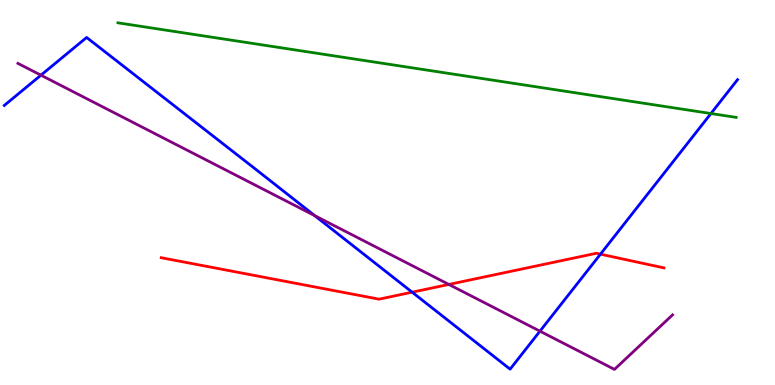[{'lines': ['blue', 'red'], 'intersections': [{'x': 5.32, 'y': 2.41}, {'x': 7.75, 'y': 3.4}]}, {'lines': ['green', 'red'], 'intersections': []}, {'lines': ['purple', 'red'], 'intersections': [{'x': 5.79, 'y': 2.61}]}, {'lines': ['blue', 'green'], 'intersections': [{'x': 9.17, 'y': 7.05}]}, {'lines': ['blue', 'purple'], 'intersections': [{'x': 0.528, 'y': 8.05}, {'x': 4.06, 'y': 4.4}, {'x': 6.97, 'y': 1.4}]}, {'lines': ['green', 'purple'], 'intersections': []}]